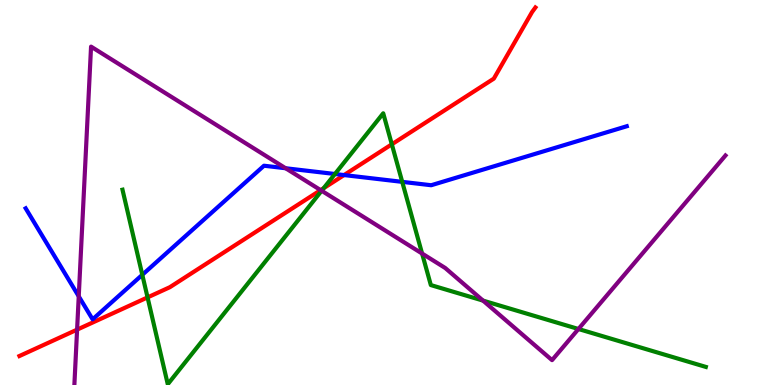[{'lines': ['blue', 'red'], 'intersections': [{'x': 4.44, 'y': 5.45}]}, {'lines': ['green', 'red'], 'intersections': [{'x': 1.9, 'y': 2.28}, {'x': 4.18, 'y': 5.11}, {'x': 5.06, 'y': 6.25}]}, {'lines': ['purple', 'red'], 'intersections': [{'x': 0.995, 'y': 1.44}, {'x': 4.14, 'y': 5.06}]}, {'lines': ['blue', 'green'], 'intersections': [{'x': 1.84, 'y': 2.86}, {'x': 4.32, 'y': 5.48}, {'x': 5.19, 'y': 5.28}]}, {'lines': ['blue', 'purple'], 'intersections': [{'x': 1.02, 'y': 2.3}, {'x': 3.69, 'y': 5.63}]}, {'lines': ['green', 'purple'], 'intersections': [{'x': 4.15, 'y': 5.05}, {'x': 5.45, 'y': 3.41}, {'x': 6.23, 'y': 2.19}, {'x': 7.46, 'y': 1.45}]}]